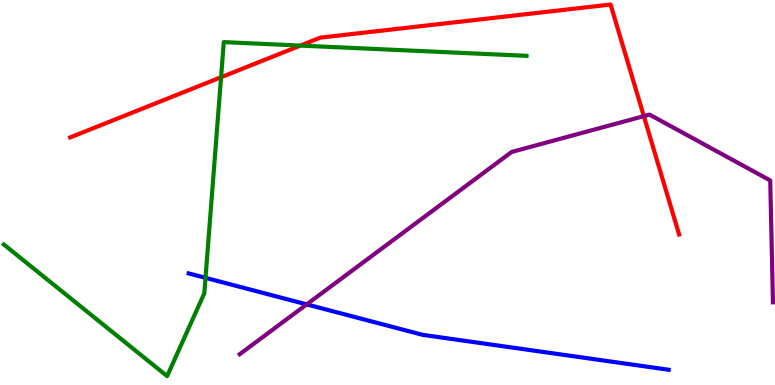[{'lines': ['blue', 'red'], 'intersections': []}, {'lines': ['green', 'red'], 'intersections': [{'x': 2.85, 'y': 7.99}, {'x': 3.88, 'y': 8.82}]}, {'lines': ['purple', 'red'], 'intersections': [{'x': 8.31, 'y': 6.98}]}, {'lines': ['blue', 'green'], 'intersections': [{'x': 2.65, 'y': 2.78}]}, {'lines': ['blue', 'purple'], 'intersections': [{'x': 3.96, 'y': 2.09}]}, {'lines': ['green', 'purple'], 'intersections': []}]